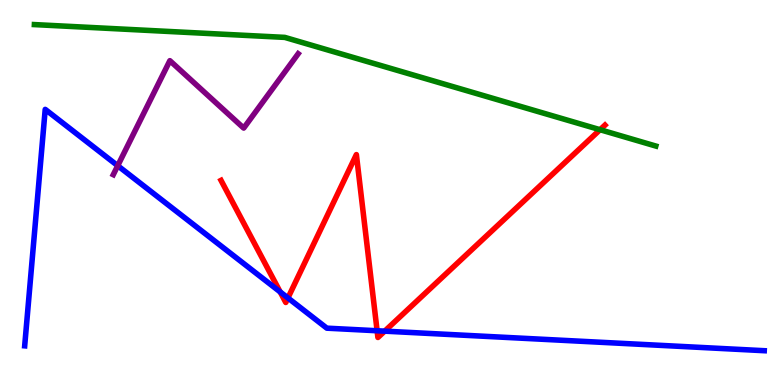[{'lines': ['blue', 'red'], 'intersections': [{'x': 3.62, 'y': 2.42}, {'x': 3.72, 'y': 2.26}, {'x': 4.87, 'y': 1.41}, {'x': 4.96, 'y': 1.4}]}, {'lines': ['green', 'red'], 'intersections': [{'x': 7.74, 'y': 6.63}]}, {'lines': ['purple', 'red'], 'intersections': []}, {'lines': ['blue', 'green'], 'intersections': []}, {'lines': ['blue', 'purple'], 'intersections': [{'x': 1.52, 'y': 5.7}]}, {'lines': ['green', 'purple'], 'intersections': []}]